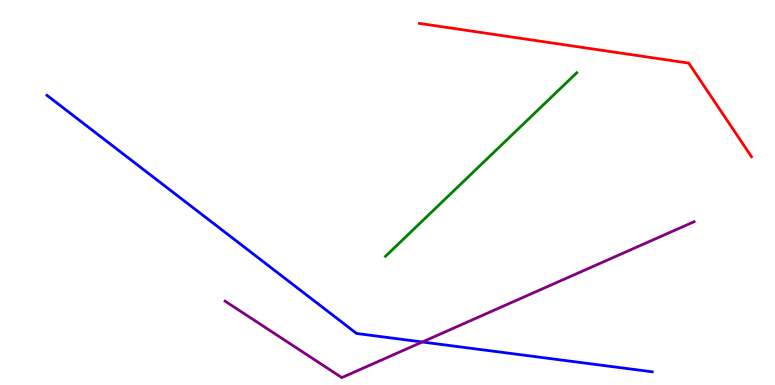[{'lines': ['blue', 'red'], 'intersections': []}, {'lines': ['green', 'red'], 'intersections': []}, {'lines': ['purple', 'red'], 'intersections': []}, {'lines': ['blue', 'green'], 'intersections': []}, {'lines': ['blue', 'purple'], 'intersections': [{'x': 5.45, 'y': 1.12}]}, {'lines': ['green', 'purple'], 'intersections': []}]